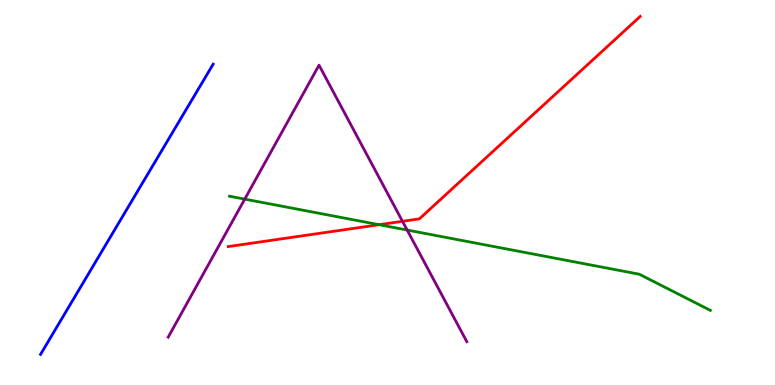[{'lines': ['blue', 'red'], 'intersections': []}, {'lines': ['green', 'red'], 'intersections': [{'x': 4.89, 'y': 4.16}]}, {'lines': ['purple', 'red'], 'intersections': [{'x': 5.19, 'y': 4.25}]}, {'lines': ['blue', 'green'], 'intersections': []}, {'lines': ['blue', 'purple'], 'intersections': []}, {'lines': ['green', 'purple'], 'intersections': [{'x': 3.16, 'y': 4.83}, {'x': 5.25, 'y': 4.03}]}]